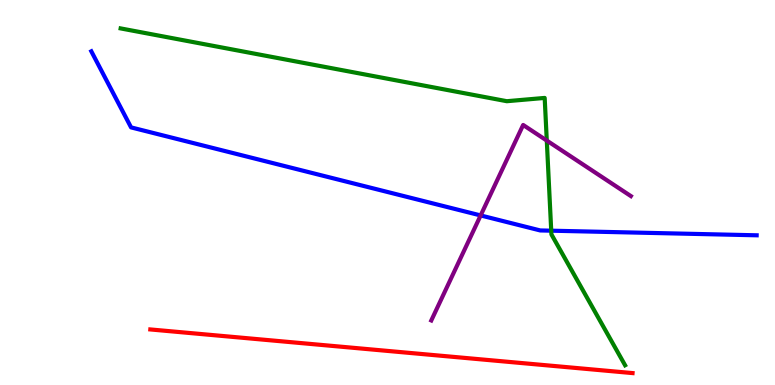[{'lines': ['blue', 'red'], 'intersections': []}, {'lines': ['green', 'red'], 'intersections': []}, {'lines': ['purple', 'red'], 'intersections': []}, {'lines': ['blue', 'green'], 'intersections': [{'x': 7.11, 'y': 4.01}]}, {'lines': ['blue', 'purple'], 'intersections': [{'x': 6.2, 'y': 4.4}]}, {'lines': ['green', 'purple'], 'intersections': [{'x': 7.06, 'y': 6.35}]}]